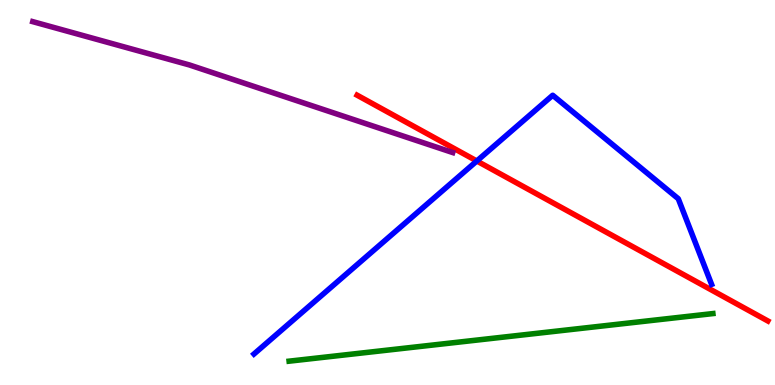[{'lines': ['blue', 'red'], 'intersections': [{'x': 6.15, 'y': 5.82}]}, {'lines': ['green', 'red'], 'intersections': []}, {'lines': ['purple', 'red'], 'intersections': []}, {'lines': ['blue', 'green'], 'intersections': []}, {'lines': ['blue', 'purple'], 'intersections': []}, {'lines': ['green', 'purple'], 'intersections': []}]